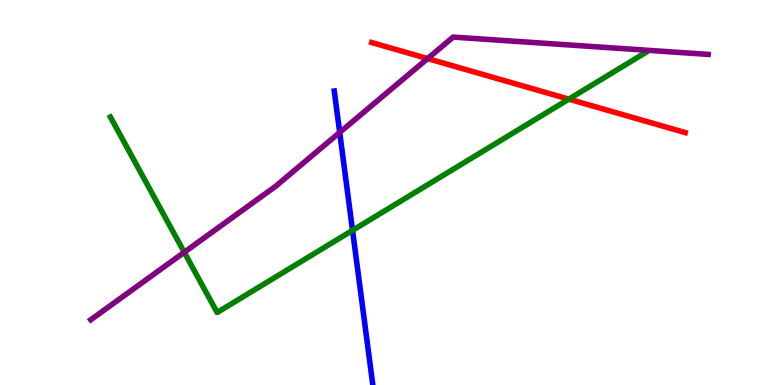[{'lines': ['blue', 'red'], 'intersections': []}, {'lines': ['green', 'red'], 'intersections': [{'x': 7.34, 'y': 7.43}]}, {'lines': ['purple', 'red'], 'intersections': [{'x': 5.52, 'y': 8.48}]}, {'lines': ['blue', 'green'], 'intersections': [{'x': 4.55, 'y': 4.02}]}, {'lines': ['blue', 'purple'], 'intersections': [{'x': 4.38, 'y': 6.56}]}, {'lines': ['green', 'purple'], 'intersections': [{'x': 2.38, 'y': 3.45}]}]